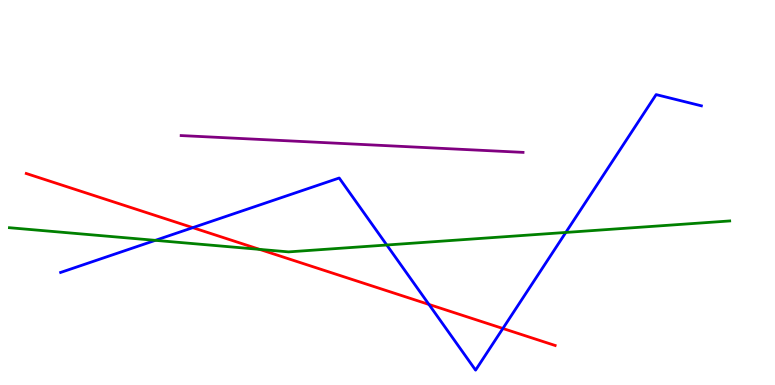[{'lines': ['blue', 'red'], 'intersections': [{'x': 2.49, 'y': 4.09}, {'x': 5.53, 'y': 2.09}, {'x': 6.49, 'y': 1.47}]}, {'lines': ['green', 'red'], 'intersections': [{'x': 3.35, 'y': 3.52}]}, {'lines': ['purple', 'red'], 'intersections': []}, {'lines': ['blue', 'green'], 'intersections': [{'x': 2.0, 'y': 3.76}, {'x': 4.99, 'y': 3.64}, {'x': 7.3, 'y': 3.96}]}, {'lines': ['blue', 'purple'], 'intersections': []}, {'lines': ['green', 'purple'], 'intersections': []}]